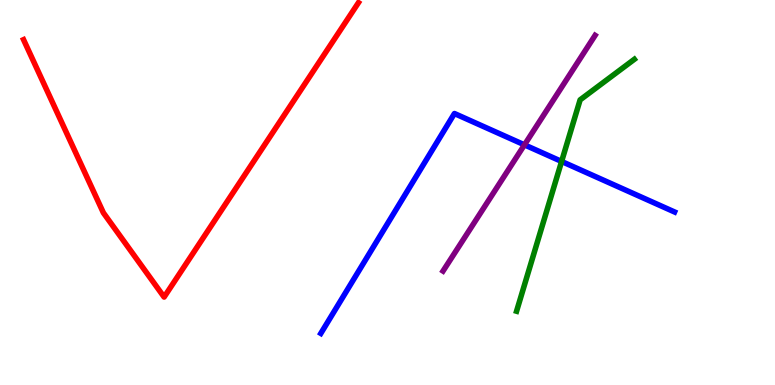[{'lines': ['blue', 'red'], 'intersections': []}, {'lines': ['green', 'red'], 'intersections': []}, {'lines': ['purple', 'red'], 'intersections': []}, {'lines': ['blue', 'green'], 'intersections': [{'x': 7.25, 'y': 5.81}]}, {'lines': ['blue', 'purple'], 'intersections': [{'x': 6.77, 'y': 6.24}]}, {'lines': ['green', 'purple'], 'intersections': []}]